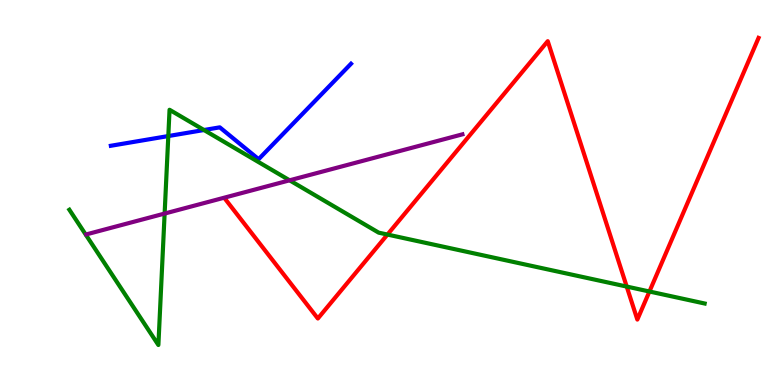[{'lines': ['blue', 'red'], 'intersections': []}, {'lines': ['green', 'red'], 'intersections': [{'x': 5.0, 'y': 3.91}, {'x': 8.09, 'y': 2.56}, {'x': 8.38, 'y': 2.43}]}, {'lines': ['purple', 'red'], 'intersections': []}, {'lines': ['blue', 'green'], 'intersections': [{'x': 2.17, 'y': 6.47}, {'x': 2.63, 'y': 6.62}]}, {'lines': ['blue', 'purple'], 'intersections': []}, {'lines': ['green', 'purple'], 'intersections': [{'x': 2.12, 'y': 4.45}, {'x': 3.74, 'y': 5.32}]}]